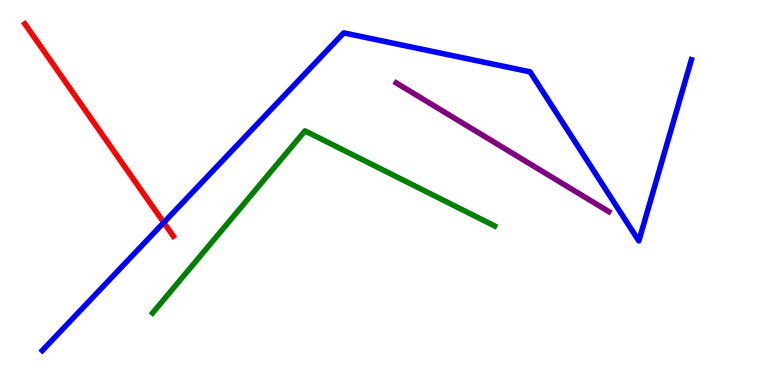[{'lines': ['blue', 'red'], 'intersections': [{'x': 2.11, 'y': 4.22}]}, {'lines': ['green', 'red'], 'intersections': []}, {'lines': ['purple', 'red'], 'intersections': []}, {'lines': ['blue', 'green'], 'intersections': []}, {'lines': ['blue', 'purple'], 'intersections': []}, {'lines': ['green', 'purple'], 'intersections': []}]